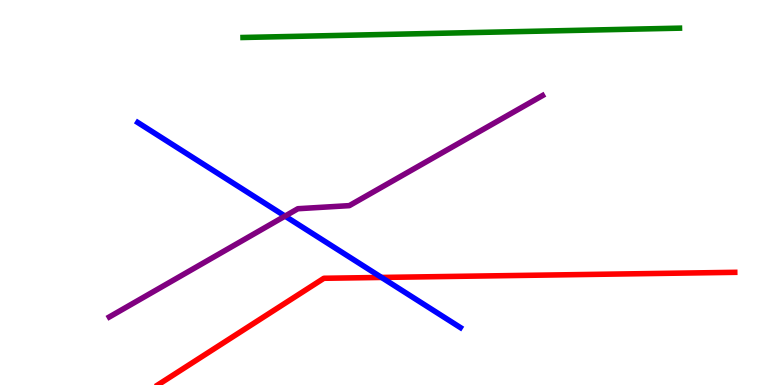[{'lines': ['blue', 'red'], 'intersections': [{'x': 4.92, 'y': 2.79}]}, {'lines': ['green', 'red'], 'intersections': []}, {'lines': ['purple', 'red'], 'intersections': []}, {'lines': ['blue', 'green'], 'intersections': []}, {'lines': ['blue', 'purple'], 'intersections': [{'x': 3.68, 'y': 4.39}]}, {'lines': ['green', 'purple'], 'intersections': []}]